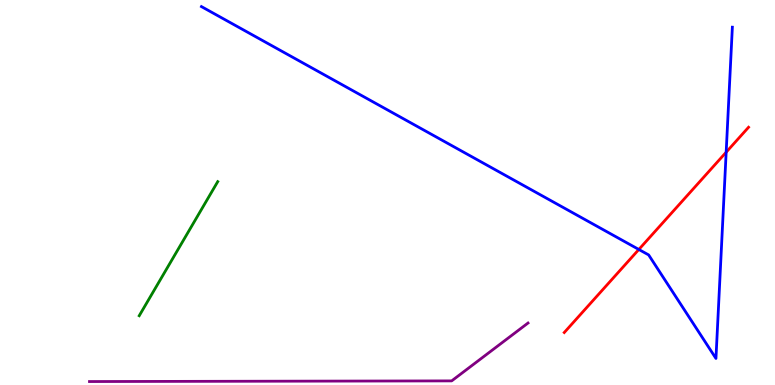[{'lines': ['blue', 'red'], 'intersections': [{'x': 8.24, 'y': 3.52}, {'x': 9.37, 'y': 6.05}]}, {'lines': ['green', 'red'], 'intersections': []}, {'lines': ['purple', 'red'], 'intersections': []}, {'lines': ['blue', 'green'], 'intersections': []}, {'lines': ['blue', 'purple'], 'intersections': []}, {'lines': ['green', 'purple'], 'intersections': []}]